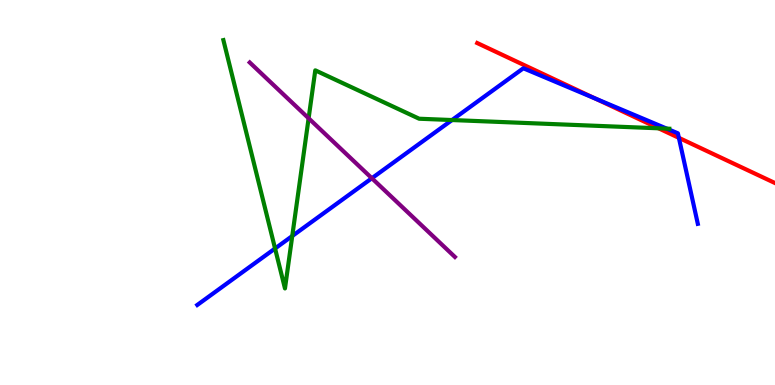[{'lines': ['blue', 'red'], 'intersections': [{'x': 7.68, 'y': 7.44}, {'x': 8.76, 'y': 6.42}]}, {'lines': ['green', 'red'], 'intersections': [{'x': 8.5, 'y': 6.67}]}, {'lines': ['purple', 'red'], 'intersections': []}, {'lines': ['blue', 'green'], 'intersections': [{'x': 3.55, 'y': 3.55}, {'x': 3.77, 'y': 3.87}, {'x': 5.83, 'y': 6.88}, {'x': 8.6, 'y': 6.66}]}, {'lines': ['blue', 'purple'], 'intersections': [{'x': 4.8, 'y': 5.37}]}, {'lines': ['green', 'purple'], 'intersections': [{'x': 3.98, 'y': 6.93}]}]